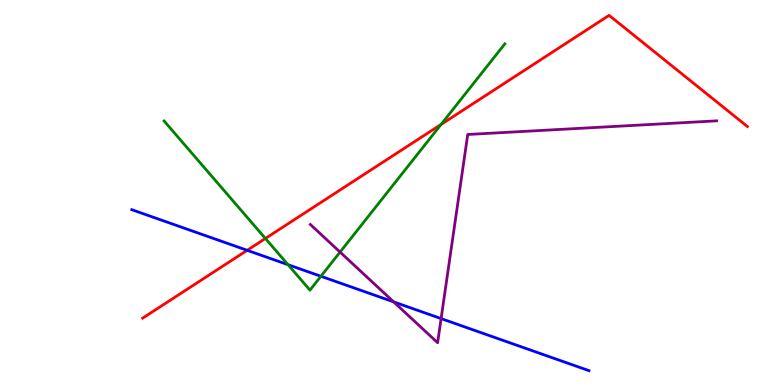[{'lines': ['blue', 'red'], 'intersections': [{'x': 3.19, 'y': 3.5}]}, {'lines': ['green', 'red'], 'intersections': [{'x': 3.42, 'y': 3.81}, {'x': 5.69, 'y': 6.77}]}, {'lines': ['purple', 'red'], 'intersections': []}, {'lines': ['blue', 'green'], 'intersections': [{'x': 3.72, 'y': 3.12}, {'x': 4.14, 'y': 2.82}]}, {'lines': ['blue', 'purple'], 'intersections': [{'x': 5.08, 'y': 2.16}, {'x': 5.69, 'y': 1.72}]}, {'lines': ['green', 'purple'], 'intersections': [{'x': 4.39, 'y': 3.45}]}]